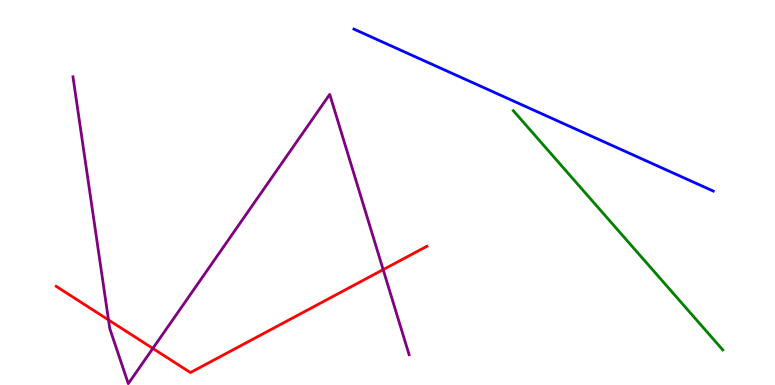[{'lines': ['blue', 'red'], 'intersections': []}, {'lines': ['green', 'red'], 'intersections': []}, {'lines': ['purple', 'red'], 'intersections': [{'x': 1.4, 'y': 1.69}, {'x': 1.97, 'y': 0.95}, {'x': 4.94, 'y': 3.0}]}, {'lines': ['blue', 'green'], 'intersections': []}, {'lines': ['blue', 'purple'], 'intersections': []}, {'lines': ['green', 'purple'], 'intersections': []}]